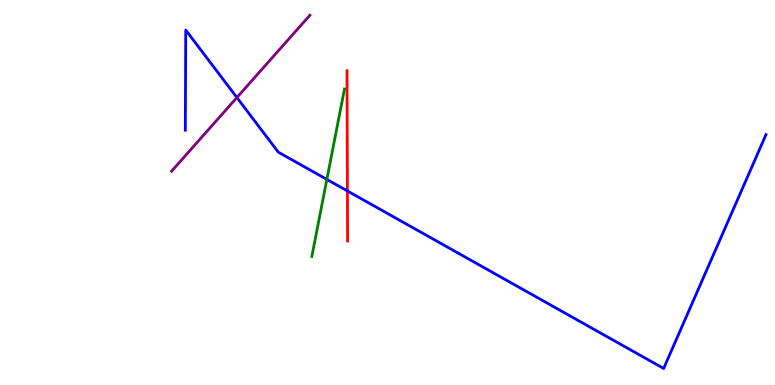[{'lines': ['blue', 'red'], 'intersections': [{'x': 4.48, 'y': 5.04}]}, {'lines': ['green', 'red'], 'intersections': []}, {'lines': ['purple', 'red'], 'intersections': []}, {'lines': ['blue', 'green'], 'intersections': [{'x': 4.22, 'y': 5.34}]}, {'lines': ['blue', 'purple'], 'intersections': [{'x': 3.06, 'y': 7.47}]}, {'lines': ['green', 'purple'], 'intersections': []}]